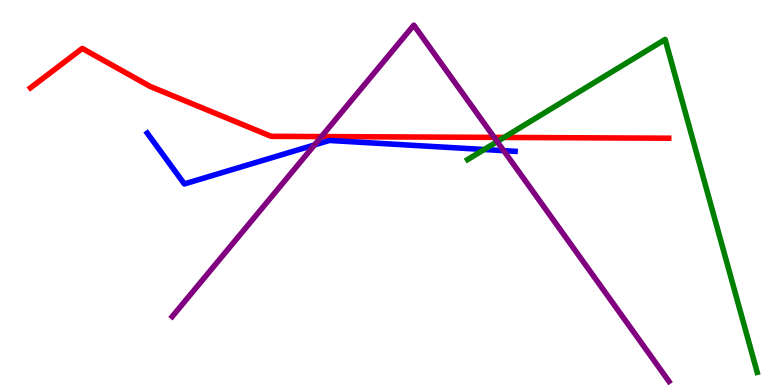[{'lines': ['blue', 'red'], 'intersections': []}, {'lines': ['green', 'red'], 'intersections': [{'x': 6.5, 'y': 6.43}]}, {'lines': ['purple', 'red'], 'intersections': [{'x': 4.15, 'y': 6.45}, {'x': 6.38, 'y': 6.43}]}, {'lines': ['blue', 'green'], 'intersections': [{'x': 6.25, 'y': 6.12}]}, {'lines': ['blue', 'purple'], 'intersections': [{'x': 4.06, 'y': 6.24}, {'x': 6.5, 'y': 6.09}]}, {'lines': ['green', 'purple'], 'intersections': [{'x': 6.42, 'y': 6.32}]}]